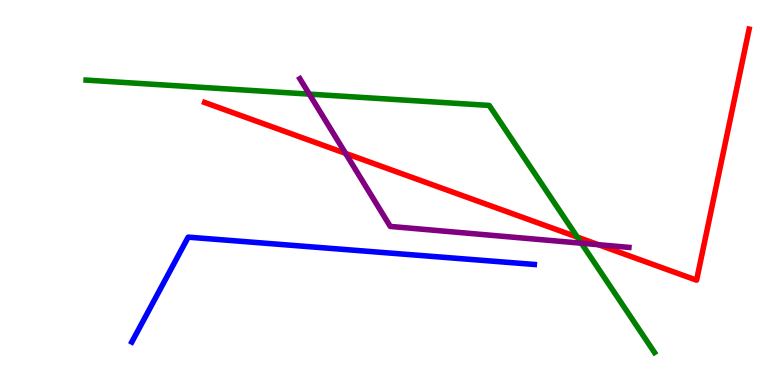[{'lines': ['blue', 'red'], 'intersections': []}, {'lines': ['green', 'red'], 'intersections': [{'x': 7.45, 'y': 3.84}]}, {'lines': ['purple', 'red'], 'intersections': [{'x': 4.46, 'y': 6.02}, {'x': 7.72, 'y': 3.64}]}, {'lines': ['blue', 'green'], 'intersections': []}, {'lines': ['blue', 'purple'], 'intersections': []}, {'lines': ['green', 'purple'], 'intersections': [{'x': 3.99, 'y': 7.56}, {'x': 7.5, 'y': 3.68}]}]